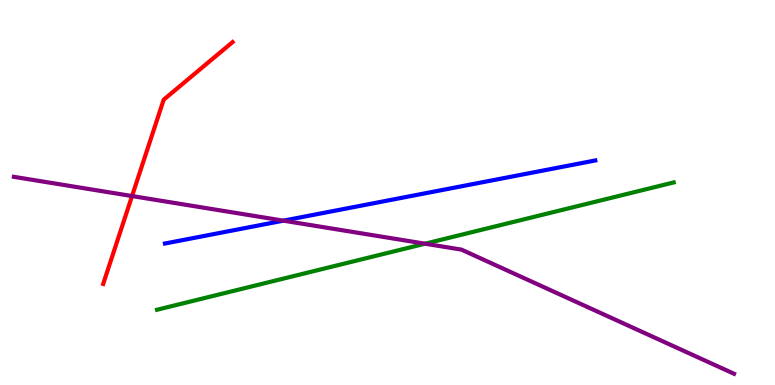[{'lines': ['blue', 'red'], 'intersections': []}, {'lines': ['green', 'red'], 'intersections': []}, {'lines': ['purple', 'red'], 'intersections': [{'x': 1.7, 'y': 4.91}]}, {'lines': ['blue', 'green'], 'intersections': []}, {'lines': ['blue', 'purple'], 'intersections': [{'x': 3.66, 'y': 4.27}]}, {'lines': ['green', 'purple'], 'intersections': [{'x': 5.48, 'y': 3.67}]}]